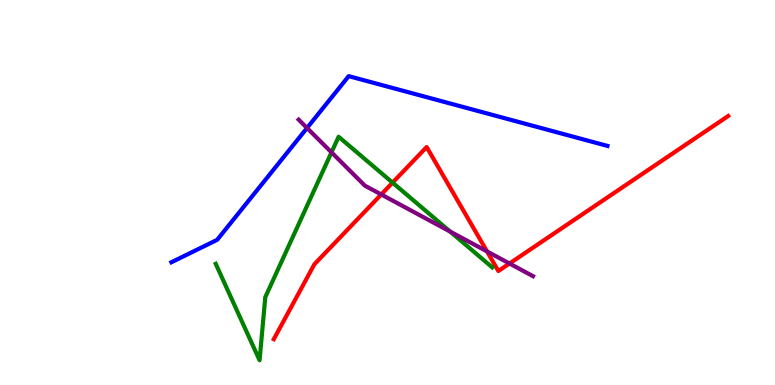[{'lines': ['blue', 'red'], 'intersections': []}, {'lines': ['green', 'red'], 'intersections': [{'x': 5.07, 'y': 5.26}]}, {'lines': ['purple', 'red'], 'intersections': [{'x': 4.92, 'y': 4.95}, {'x': 6.28, 'y': 3.47}, {'x': 6.57, 'y': 3.16}]}, {'lines': ['blue', 'green'], 'intersections': []}, {'lines': ['blue', 'purple'], 'intersections': [{'x': 3.96, 'y': 6.68}]}, {'lines': ['green', 'purple'], 'intersections': [{'x': 4.28, 'y': 6.04}, {'x': 5.81, 'y': 3.99}]}]